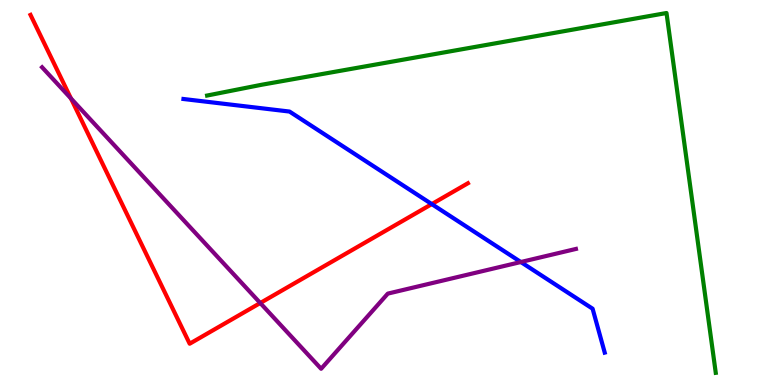[{'lines': ['blue', 'red'], 'intersections': [{'x': 5.57, 'y': 4.7}]}, {'lines': ['green', 'red'], 'intersections': []}, {'lines': ['purple', 'red'], 'intersections': [{'x': 0.916, 'y': 7.44}, {'x': 3.36, 'y': 2.13}]}, {'lines': ['blue', 'green'], 'intersections': []}, {'lines': ['blue', 'purple'], 'intersections': [{'x': 6.72, 'y': 3.19}]}, {'lines': ['green', 'purple'], 'intersections': []}]